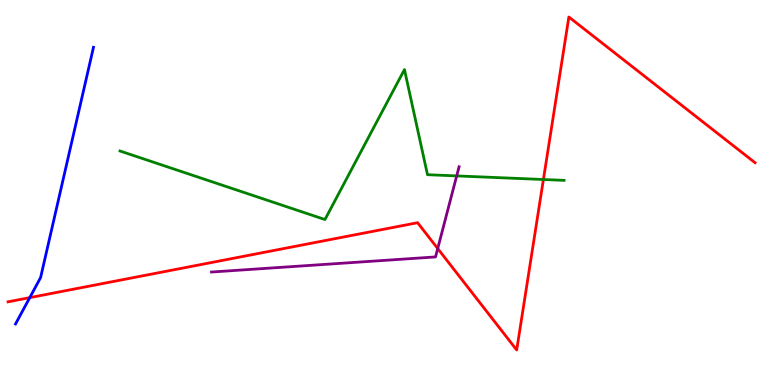[{'lines': ['blue', 'red'], 'intersections': [{'x': 0.384, 'y': 2.27}]}, {'lines': ['green', 'red'], 'intersections': [{'x': 7.01, 'y': 5.34}]}, {'lines': ['purple', 'red'], 'intersections': [{'x': 5.65, 'y': 3.54}]}, {'lines': ['blue', 'green'], 'intersections': []}, {'lines': ['blue', 'purple'], 'intersections': []}, {'lines': ['green', 'purple'], 'intersections': [{'x': 5.89, 'y': 5.43}]}]